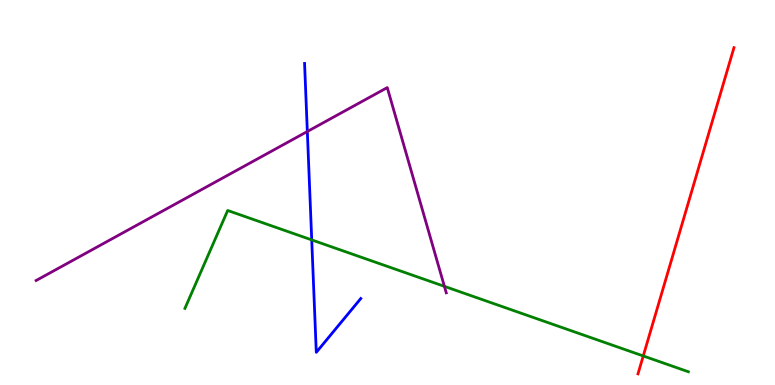[{'lines': ['blue', 'red'], 'intersections': []}, {'lines': ['green', 'red'], 'intersections': [{'x': 8.3, 'y': 0.754}]}, {'lines': ['purple', 'red'], 'intersections': []}, {'lines': ['blue', 'green'], 'intersections': [{'x': 4.02, 'y': 3.77}]}, {'lines': ['blue', 'purple'], 'intersections': [{'x': 3.97, 'y': 6.58}]}, {'lines': ['green', 'purple'], 'intersections': [{'x': 5.73, 'y': 2.56}]}]